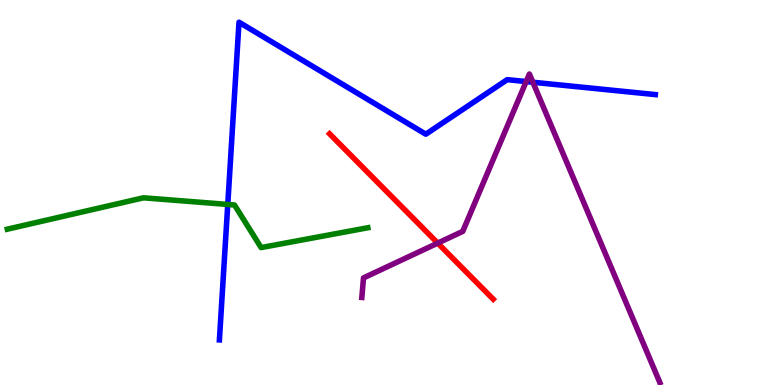[{'lines': ['blue', 'red'], 'intersections': []}, {'lines': ['green', 'red'], 'intersections': []}, {'lines': ['purple', 'red'], 'intersections': [{'x': 5.65, 'y': 3.69}]}, {'lines': ['blue', 'green'], 'intersections': [{'x': 2.94, 'y': 4.69}]}, {'lines': ['blue', 'purple'], 'intersections': [{'x': 6.79, 'y': 7.88}, {'x': 6.88, 'y': 7.86}]}, {'lines': ['green', 'purple'], 'intersections': []}]